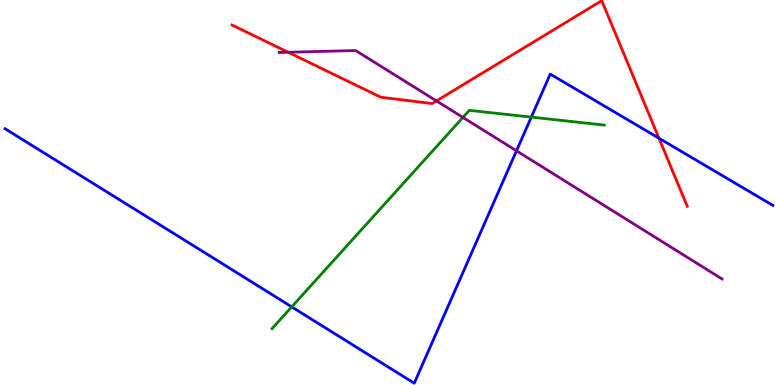[{'lines': ['blue', 'red'], 'intersections': [{'x': 8.5, 'y': 6.41}]}, {'lines': ['green', 'red'], 'intersections': []}, {'lines': ['purple', 'red'], 'intersections': [{'x': 3.72, 'y': 8.64}, {'x': 5.63, 'y': 7.38}]}, {'lines': ['blue', 'green'], 'intersections': [{'x': 3.76, 'y': 2.03}, {'x': 6.86, 'y': 6.96}]}, {'lines': ['blue', 'purple'], 'intersections': [{'x': 6.66, 'y': 6.08}]}, {'lines': ['green', 'purple'], 'intersections': [{'x': 5.97, 'y': 6.95}]}]